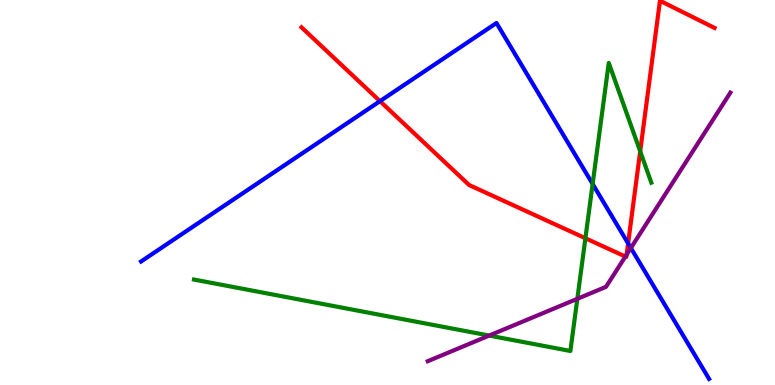[{'lines': ['blue', 'red'], 'intersections': [{'x': 4.9, 'y': 7.37}, {'x': 8.1, 'y': 3.68}]}, {'lines': ['green', 'red'], 'intersections': [{'x': 7.55, 'y': 3.81}, {'x': 8.26, 'y': 6.07}]}, {'lines': ['purple', 'red'], 'intersections': [{'x': 8.07, 'y': 3.34}, {'x': 8.09, 'y': 3.39}]}, {'lines': ['blue', 'green'], 'intersections': [{'x': 7.65, 'y': 5.22}]}, {'lines': ['blue', 'purple'], 'intersections': [{'x': 8.14, 'y': 3.56}]}, {'lines': ['green', 'purple'], 'intersections': [{'x': 6.31, 'y': 1.28}, {'x': 7.45, 'y': 2.24}]}]